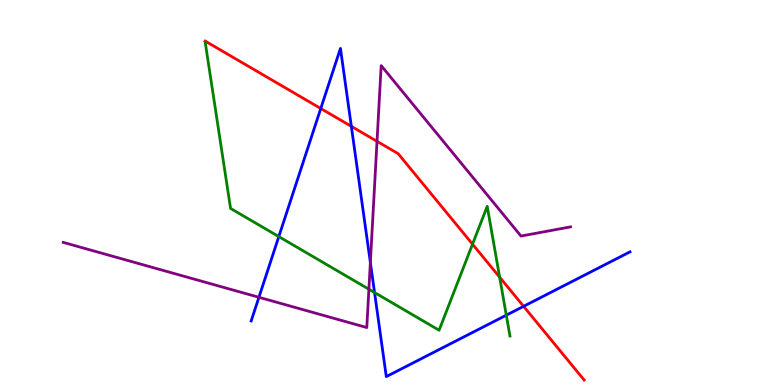[{'lines': ['blue', 'red'], 'intersections': [{'x': 4.14, 'y': 7.18}, {'x': 4.53, 'y': 6.72}, {'x': 6.76, 'y': 2.04}]}, {'lines': ['green', 'red'], 'intersections': [{'x': 6.1, 'y': 3.66}, {'x': 6.45, 'y': 2.8}]}, {'lines': ['purple', 'red'], 'intersections': [{'x': 4.86, 'y': 6.33}]}, {'lines': ['blue', 'green'], 'intersections': [{'x': 3.6, 'y': 3.85}, {'x': 4.83, 'y': 2.4}, {'x': 6.53, 'y': 1.81}]}, {'lines': ['blue', 'purple'], 'intersections': [{'x': 3.34, 'y': 2.28}, {'x': 4.78, 'y': 3.18}]}, {'lines': ['green', 'purple'], 'intersections': [{'x': 4.76, 'y': 2.49}]}]